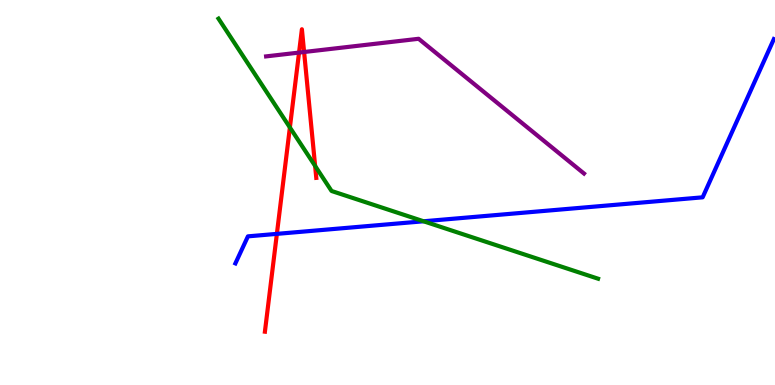[{'lines': ['blue', 'red'], 'intersections': [{'x': 3.57, 'y': 3.93}]}, {'lines': ['green', 'red'], 'intersections': [{'x': 3.74, 'y': 6.69}, {'x': 4.07, 'y': 5.69}]}, {'lines': ['purple', 'red'], 'intersections': [{'x': 3.86, 'y': 8.63}, {'x': 3.92, 'y': 8.65}]}, {'lines': ['blue', 'green'], 'intersections': [{'x': 5.47, 'y': 4.25}]}, {'lines': ['blue', 'purple'], 'intersections': []}, {'lines': ['green', 'purple'], 'intersections': []}]